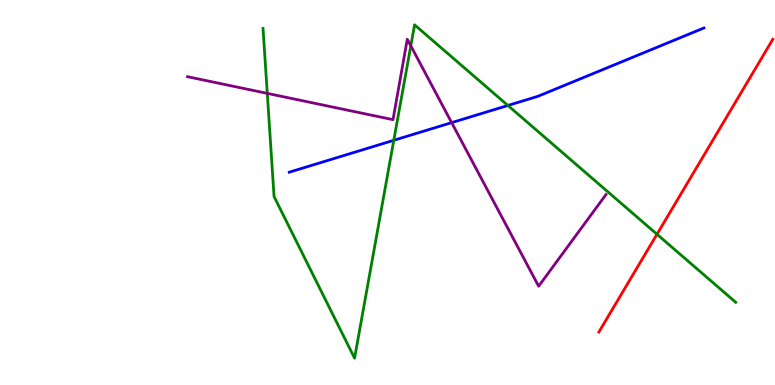[{'lines': ['blue', 'red'], 'intersections': []}, {'lines': ['green', 'red'], 'intersections': [{'x': 8.48, 'y': 3.92}]}, {'lines': ['purple', 'red'], 'intersections': []}, {'lines': ['blue', 'green'], 'intersections': [{'x': 5.08, 'y': 6.36}, {'x': 6.55, 'y': 7.26}]}, {'lines': ['blue', 'purple'], 'intersections': [{'x': 5.83, 'y': 6.81}]}, {'lines': ['green', 'purple'], 'intersections': [{'x': 3.45, 'y': 7.57}, {'x': 5.3, 'y': 8.81}]}]